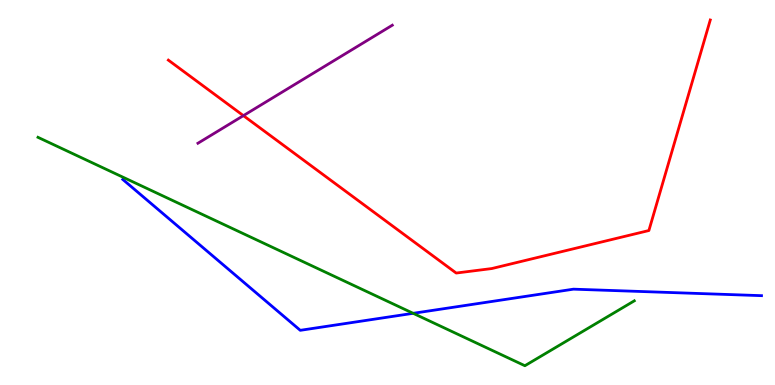[{'lines': ['blue', 'red'], 'intersections': []}, {'lines': ['green', 'red'], 'intersections': []}, {'lines': ['purple', 'red'], 'intersections': [{'x': 3.14, 'y': 7.0}]}, {'lines': ['blue', 'green'], 'intersections': [{'x': 5.33, 'y': 1.86}]}, {'lines': ['blue', 'purple'], 'intersections': []}, {'lines': ['green', 'purple'], 'intersections': []}]